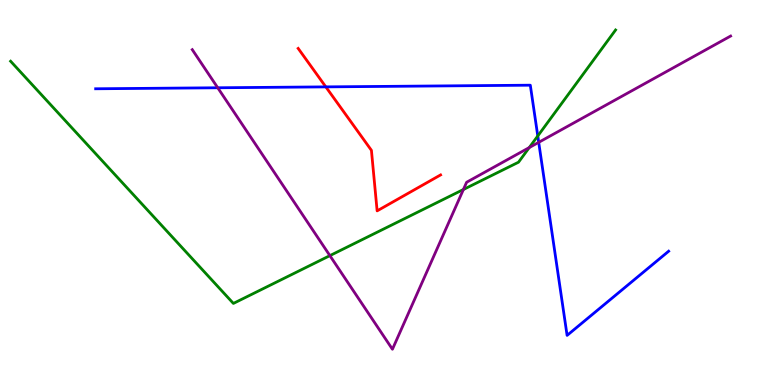[{'lines': ['blue', 'red'], 'intersections': [{'x': 4.2, 'y': 7.74}]}, {'lines': ['green', 'red'], 'intersections': []}, {'lines': ['purple', 'red'], 'intersections': []}, {'lines': ['blue', 'green'], 'intersections': [{'x': 6.94, 'y': 6.47}]}, {'lines': ['blue', 'purple'], 'intersections': [{'x': 2.81, 'y': 7.72}, {'x': 6.95, 'y': 6.3}]}, {'lines': ['green', 'purple'], 'intersections': [{'x': 4.26, 'y': 3.36}, {'x': 5.98, 'y': 5.08}, {'x': 6.83, 'y': 6.17}]}]